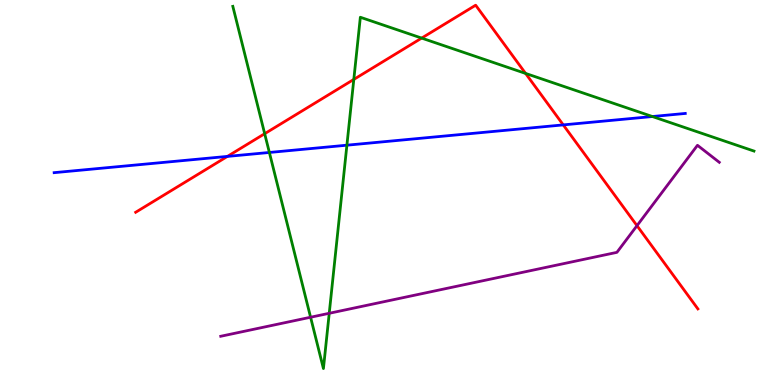[{'lines': ['blue', 'red'], 'intersections': [{'x': 2.93, 'y': 5.94}, {'x': 7.27, 'y': 6.76}]}, {'lines': ['green', 'red'], 'intersections': [{'x': 3.42, 'y': 6.53}, {'x': 4.57, 'y': 7.94}, {'x': 5.44, 'y': 9.01}, {'x': 6.78, 'y': 8.09}]}, {'lines': ['purple', 'red'], 'intersections': [{'x': 8.22, 'y': 4.14}]}, {'lines': ['blue', 'green'], 'intersections': [{'x': 3.48, 'y': 6.04}, {'x': 4.48, 'y': 6.23}, {'x': 8.42, 'y': 6.97}]}, {'lines': ['blue', 'purple'], 'intersections': []}, {'lines': ['green', 'purple'], 'intersections': [{'x': 4.01, 'y': 1.76}, {'x': 4.25, 'y': 1.86}]}]